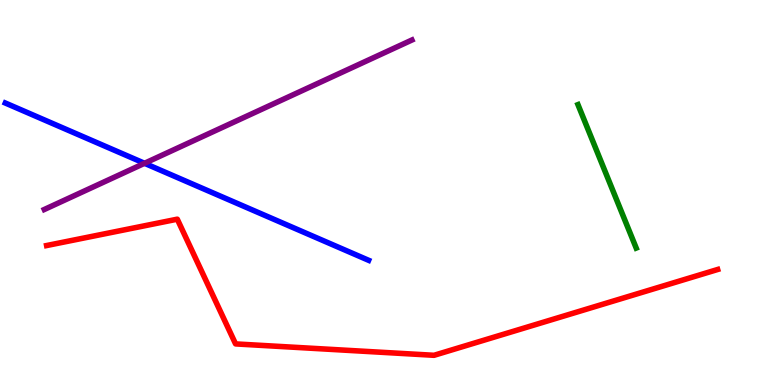[{'lines': ['blue', 'red'], 'intersections': []}, {'lines': ['green', 'red'], 'intersections': []}, {'lines': ['purple', 'red'], 'intersections': []}, {'lines': ['blue', 'green'], 'intersections': []}, {'lines': ['blue', 'purple'], 'intersections': [{'x': 1.86, 'y': 5.76}]}, {'lines': ['green', 'purple'], 'intersections': []}]